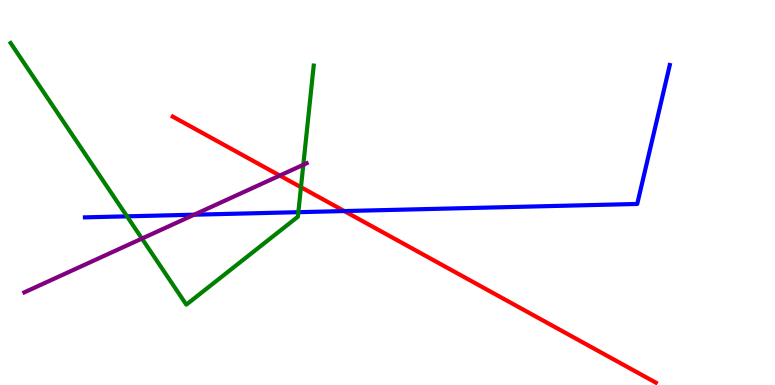[{'lines': ['blue', 'red'], 'intersections': [{'x': 4.44, 'y': 4.52}]}, {'lines': ['green', 'red'], 'intersections': [{'x': 3.88, 'y': 5.14}]}, {'lines': ['purple', 'red'], 'intersections': [{'x': 3.61, 'y': 5.44}]}, {'lines': ['blue', 'green'], 'intersections': [{'x': 1.64, 'y': 4.38}, {'x': 3.85, 'y': 4.49}]}, {'lines': ['blue', 'purple'], 'intersections': [{'x': 2.51, 'y': 4.42}]}, {'lines': ['green', 'purple'], 'intersections': [{'x': 1.83, 'y': 3.8}, {'x': 3.91, 'y': 5.72}]}]